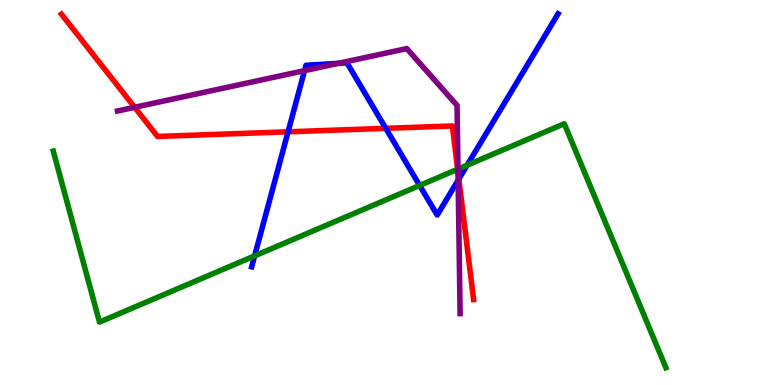[{'lines': ['blue', 'red'], 'intersections': [{'x': 3.72, 'y': 6.58}, {'x': 4.98, 'y': 6.67}, {'x': 5.92, 'y': 5.35}]}, {'lines': ['green', 'red'], 'intersections': [{'x': 5.91, 'y': 5.6}]}, {'lines': ['purple', 'red'], 'intersections': [{'x': 1.74, 'y': 7.21}, {'x': 5.91, 'y': 5.52}]}, {'lines': ['blue', 'green'], 'intersections': [{'x': 3.29, 'y': 3.35}, {'x': 5.41, 'y': 5.18}, {'x': 6.03, 'y': 5.71}]}, {'lines': ['blue', 'purple'], 'intersections': [{'x': 3.93, 'y': 8.17}, {'x': 4.37, 'y': 8.35}, {'x': 5.91, 'y': 5.32}]}, {'lines': ['green', 'purple'], 'intersections': [{'x': 5.91, 'y': 5.61}]}]